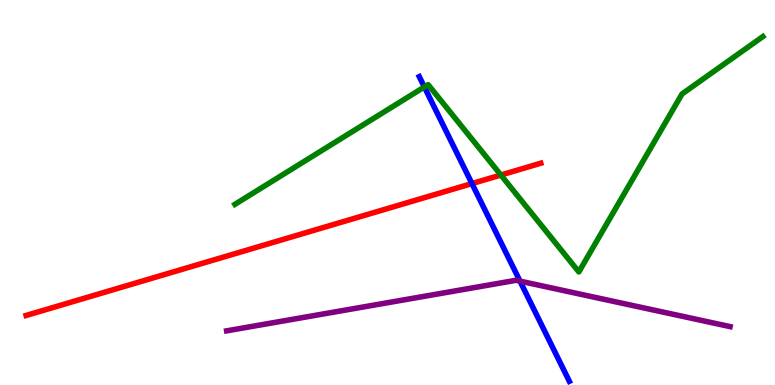[{'lines': ['blue', 'red'], 'intersections': [{'x': 6.09, 'y': 5.23}]}, {'lines': ['green', 'red'], 'intersections': [{'x': 6.46, 'y': 5.45}]}, {'lines': ['purple', 'red'], 'intersections': []}, {'lines': ['blue', 'green'], 'intersections': [{'x': 5.48, 'y': 7.74}]}, {'lines': ['blue', 'purple'], 'intersections': [{'x': 6.71, 'y': 2.7}]}, {'lines': ['green', 'purple'], 'intersections': []}]